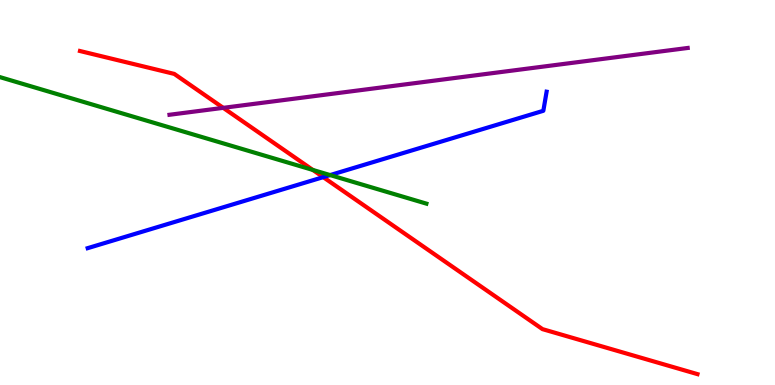[{'lines': ['blue', 'red'], 'intersections': [{'x': 4.17, 'y': 5.4}]}, {'lines': ['green', 'red'], 'intersections': [{'x': 4.04, 'y': 5.59}]}, {'lines': ['purple', 'red'], 'intersections': [{'x': 2.88, 'y': 7.2}]}, {'lines': ['blue', 'green'], 'intersections': [{'x': 4.26, 'y': 5.45}]}, {'lines': ['blue', 'purple'], 'intersections': []}, {'lines': ['green', 'purple'], 'intersections': []}]